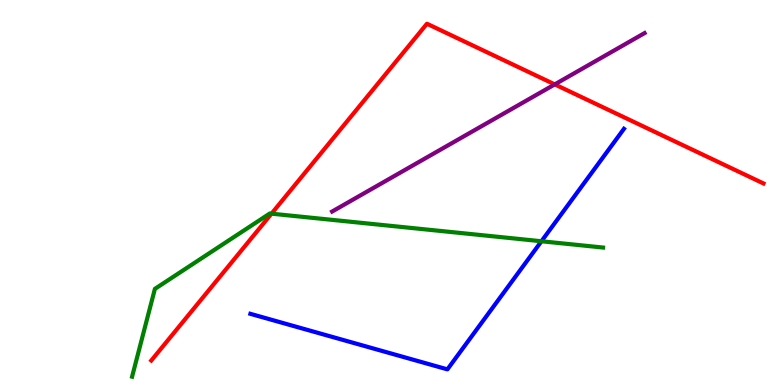[{'lines': ['blue', 'red'], 'intersections': []}, {'lines': ['green', 'red'], 'intersections': [{'x': 3.5, 'y': 4.45}]}, {'lines': ['purple', 'red'], 'intersections': [{'x': 7.16, 'y': 7.81}]}, {'lines': ['blue', 'green'], 'intersections': [{'x': 6.99, 'y': 3.73}]}, {'lines': ['blue', 'purple'], 'intersections': []}, {'lines': ['green', 'purple'], 'intersections': []}]